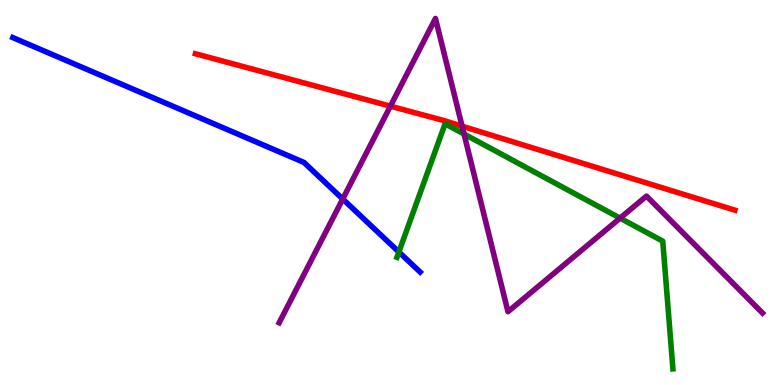[{'lines': ['blue', 'red'], 'intersections': []}, {'lines': ['green', 'red'], 'intersections': []}, {'lines': ['purple', 'red'], 'intersections': [{'x': 5.04, 'y': 7.24}, {'x': 5.96, 'y': 6.72}]}, {'lines': ['blue', 'green'], 'intersections': [{'x': 5.15, 'y': 3.45}]}, {'lines': ['blue', 'purple'], 'intersections': [{'x': 4.42, 'y': 4.83}]}, {'lines': ['green', 'purple'], 'intersections': [{'x': 5.99, 'y': 6.52}, {'x': 8.0, 'y': 4.33}]}]